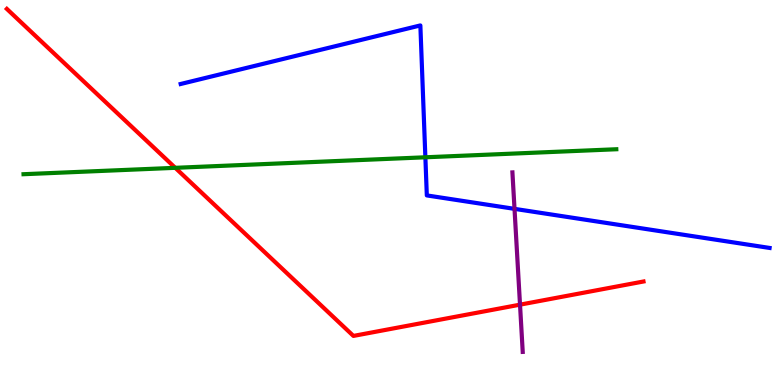[{'lines': ['blue', 'red'], 'intersections': []}, {'lines': ['green', 'red'], 'intersections': [{'x': 2.26, 'y': 5.64}]}, {'lines': ['purple', 'red'], 'intersections': [{'x': 6.71, 'y': 2.09}]}, {'lines': ['blue', 'green'], 'intersections': [{'x': 5.49, 'y': 5.91}]}, {'lines': ['blue', 'purple'], 'intersections': [{'x': 6.64, 'y': 4.58}]}, {'lines': ['green', 'purple'], 'intersections': []}]